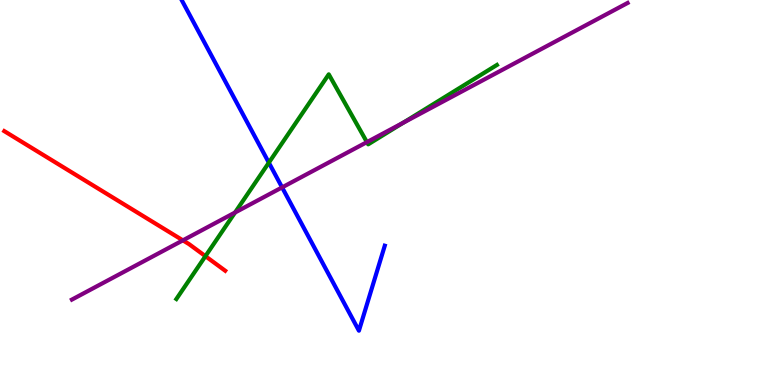[{'lines': ['blue', 'red'], 'intersections': []}, {'lines': ['green', 'red'], 'intersections': [{'x': 2.65, 'y': 3.35}]}, {'lines': ['purple', 'red'], 'intersections': [{'x': 2.36, 'y': 3.76}]}, {'lines': ['blue', 'green'], 'intersections': [{'x': 3.47, 'y': 5.77}]}, {'lines': ['blue', 'purple'], 'intersections': [{'x': 3.64, 'y': 5.13}]}, {'lines': ['green', 'purple'], 'intersections': [{'x': 3.03, 'y': 4.48}, {'x': 4.73, 'y': 6.31}, {'x': 5.2, 'y': 6.81}]}]